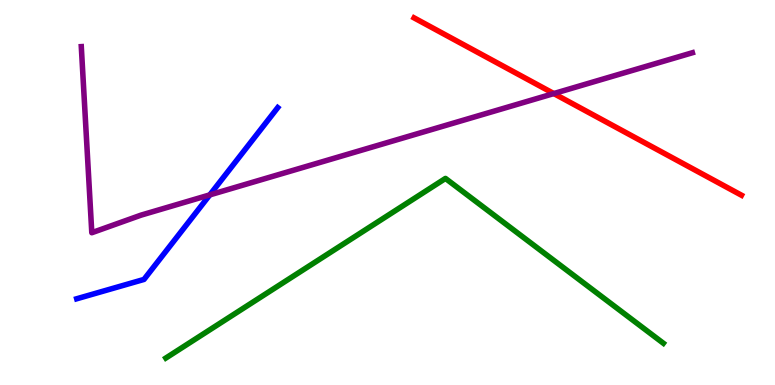[{'lines': ['blue', 'red'], 'intersections': []}, {'lines': ['green', 'red'], 'intersections': []}, {'lines': ['purple', 'red'], 'intersections': [{'x': 7.15, 'y': 7.57}]}, {'lines': ['blue', 'green'], 'intersections': []}, {'lines': ['blue', 'purple'], 'intersections': [{'x': 2.71, 'y': 4.94}]}, {'lines': ['green', 'purple'], 'intersections': []}]